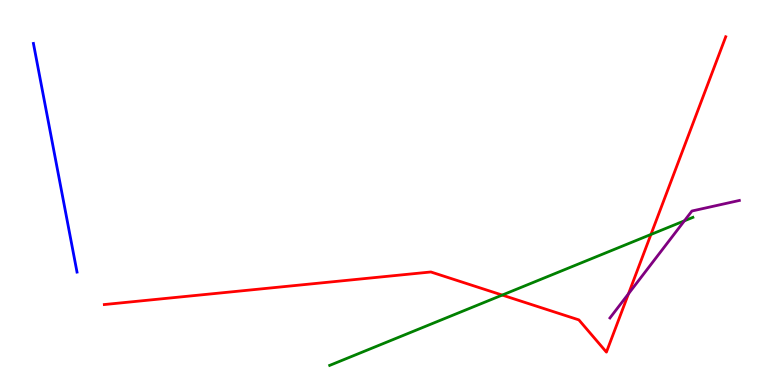[{'lines': ['blue', 'red'], 'intersections': []}, {'lines': ['green', 'red'], 'intersections': [{'x': 6.48, 'y': 2.34}, {'x': 8.4, 'y': 3.91}]}, {'lines': ['purple', 'red'], 'intersections': [{'x': 8.11, 'y': 2.37}]}, {'lines': ['blue', 'green'], 'intersections': []}, {'lines': ['blue', 'purple'], 'intersections': []}, {'lines': ['green', 'purple'], 'intersections': [{'x': 8.83, 'y': 4.26}]}]